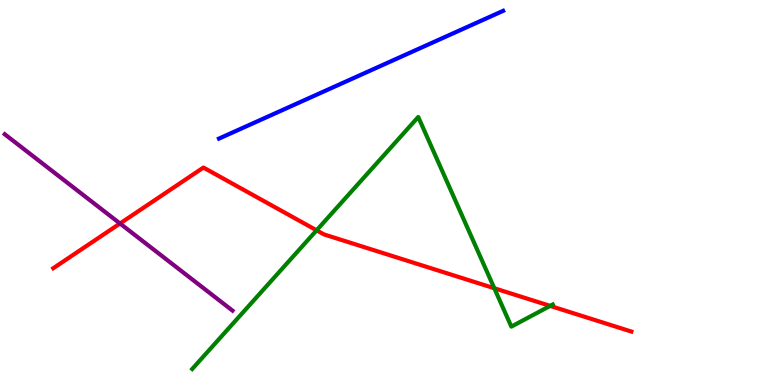[{'lines': ['blue', 'red'], 'intersections': []}, {'lines': ['green', 'red'], 'intersections': [{'x': 4.09, 'y': 4.02}, {'x': 6.38, 'y': 2.51}, {'x': 7.1, 'y': 2.05}]}, {'lines': ['purple', 'red'], 'intersections': [{'x': 1.55, 'y': 4.19}]}, {'lines': ['blue', 'green'], 'intersections': []}, {'lines': ['blue', 'purple'], 'intersections': []}, {'lines': ['green', 'purple'], 'intersections': []}]